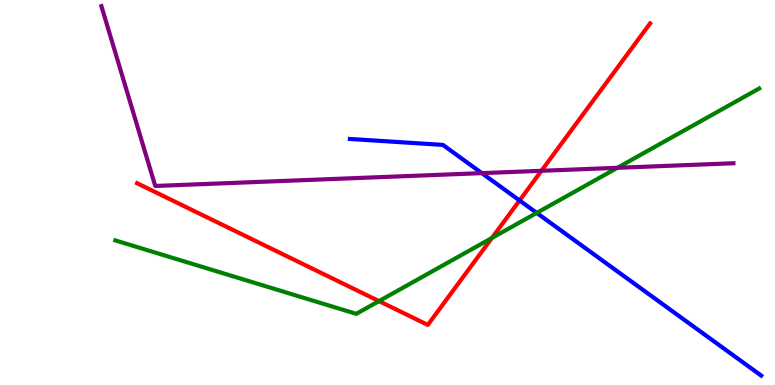[{'lines': ['blue', 'red'], 'intersections': [{'x': 6.7, 'y': 4.79}]}, {'lines': ['green', 'red'], 'intersections': [{'x': 4.89, 'y': 2.18}, {'x': 6.35, 'y': 3.82}]}, {'lines': ['purple', 'red'], 'intersections': [{'x': 6.99, 'y': 5.56}]}, {'lines': ['blue', 'green'], 'intersections': [{'x': 6.93, 'y': 4.47}]}, {'lines': ['blue', 'purple'], 'intersections': [{'x': 6.22, 'y': 5.5}]}, {'lines': ['green', 'purple'], 'intersections': [{'x': 7.97, 'y': 5.64}]}]